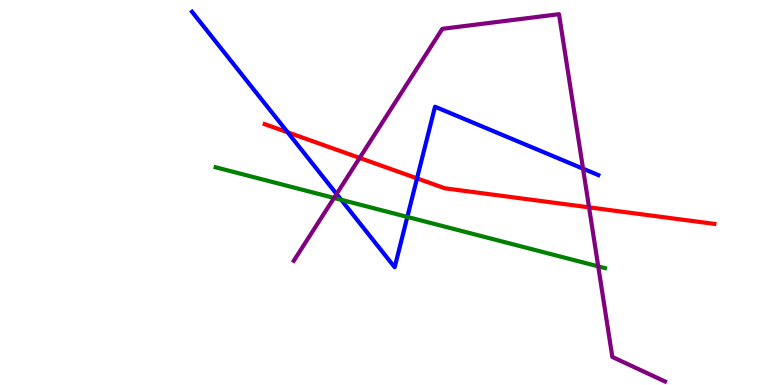[{'lines': ['blue', 'red'], 'intersections': [{'x': 3.71, 'y': 6.56}, {'x': 5.38, 'y': 5.37}]}, {'lines': ['green', 'red'], 'intersections': []}, {'lines': ['purple', 'red'], 'intersections': [{'x': 4.64, 'y': 5.9}, {'x': 7.6, 'y': 4.61}]}, {'lines': ['blue', 'green'], 'intersections': [{'x': 4.4, 'y': 4.81}, {'x': 5.26, 'y': 4.37}]}, {'lines': ['blue', 'purple'], 'intersections': [{'x': 4.34, 'y': 4.96}, {'x': 7.52, 'y': 5.62}]}, {'lines': ['green', 'purple'], 'intersections': [{'x': 4.31, 'y': 4.86}, {'x': 7.72, 'y': 3.08}]}]